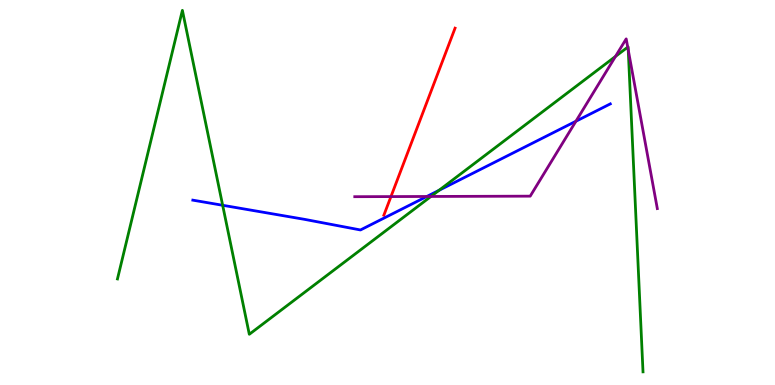[{'lines': ['blue', 'red'], 'intersections': []}, {'lines': ['green', 'red'], 'intersections': []}, {'lines': ['purple', 'red'], 'intersections': [{'x': 5.04, 'y': 4.89}]}, {'lines': ['blue', 'green'], 'intersections': [{'x': 2.87, 'y': 4.67}, {'x': 5.66, 'y': 5.06}]}, {'lines': ['blue', 'purple'], 'intersections': [{'x': 5.51, 'y': 4.9}, {'x': 7.43, 'y': 6.85}]}, {'lines': ['green', 'purple'], 'intersections': [{'x': 5.56, 'y': 4.9}, {'x': 7.94, 'y': 8.53}, {'x': 8.1, 'y': 8.78}, {'x': 8.11, 'y': 8.7}]}]